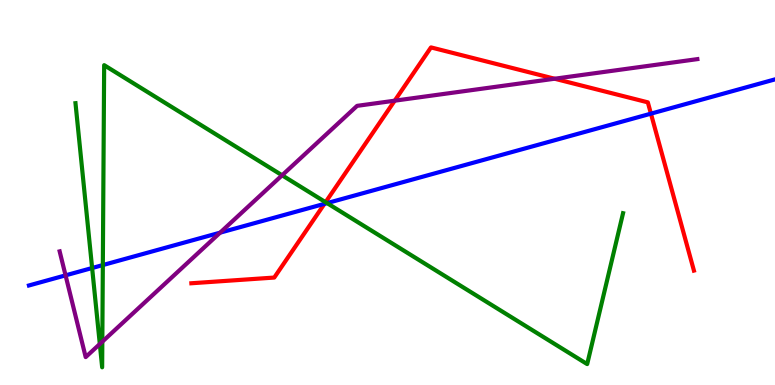[{'lines': ['blue', 'red'], 'intersections': [{'x': 4.19, 'y': 4.71}, {'x': 8.4, 'y': 7.05}]}, {'lines': ['green', 'red'], 'intersections': [{'x': 4.2, 'y': 4.75}]}, {'lines': ['purple', 'red'], 'intersections': [{'x': 5.09, 'y': 7.38}, {'x': 7.16, 'y': 7.96}]}, {'lines': ['blue', 'green'], 'intersections': [{'x': 1.19, 'y': 3.04}, {'x': 1.33, 'y': 3.12}, {'x': 4.22, 'y': 4.72}]}, {'lines': ['blue', 'purple'], 'intersections': [{'x': 0.846, 'y': 2.85}, {'x': 2.84, 'y': 3.96}]}, {'lines': ['green', 'purple'], 'intersections': [{'x': 1.29, 'y': 1.06}, {'x': 1.32, 'y': 1.13}, {'x': 3.64, 'y': 5.45}]}]